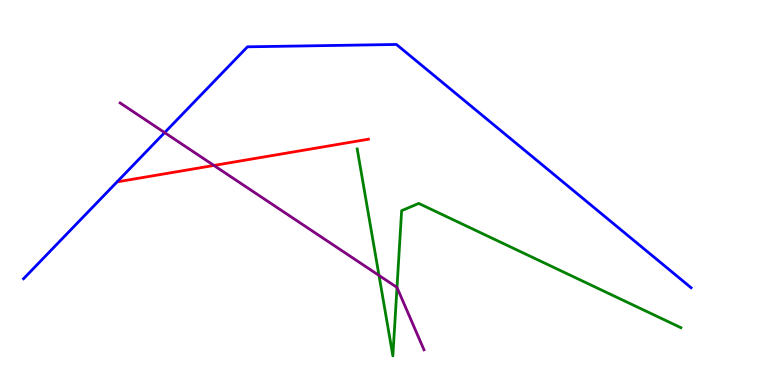[{'lines': ['blue', 'red'], 'intersections': []}, {'lines': ['green', 'red'], 'intersections': []}, {'lines': ['purple', 'red'], 'intersections': [{'x': 2.76, 'y': 5.7}]}, {'lines': ['blue', 'green'], 'intersections': []}, {'lines': ['blue', 'purple'], 'intersections': [{'x': 2.12, 'y': 6.56}]}, {'lines': ['green', 'purple'], 'intersections': [{'x': 4.89, 'y': 2.85}, {'x': 5.12, 'y': 2.53}]}]